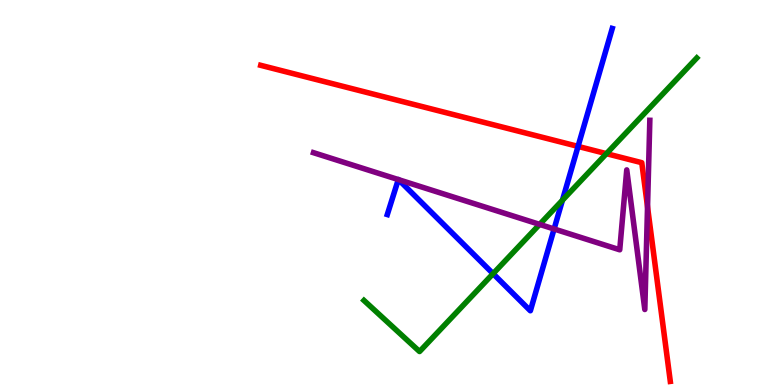[{'lines': ['blue', 'red'], 'intersections': [{'x': 7.46, 'y': 6.2}]}, {'lines': ['green', 'red'], 'intersections': [{'x': 7.82, 'y': 6.01}]}, {'lines': ['purple', 'red'], 'intersections': [{'x': 8.36, 'y': 4.63}]}, {'lines': ['blue', 'green'], 'intersections': [{'x': 6.36, 'y': 2.89}, {'x': 7.26, 'y': 4.8}]}, {'lines': ['blue', 'purple'], 'intersections': [{'x': 5.14, 'y': 5.34}, {'x': 5.14, 'y': 5.33}, {'x': 7.15, 'y': 4.05}]}, {'lines': ['green', 'purple'], 'intersections': [{'x': 6.96, 'y': 4.17}]}]